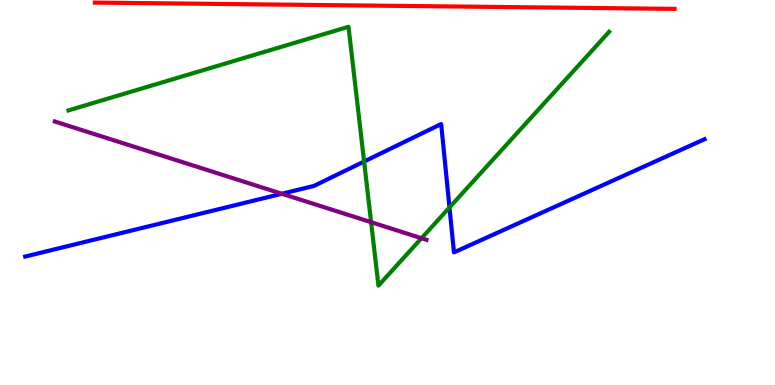[{'lines': ['blue', 'red'], 'intersections': []}, {'lines': ['green', 'red'], 'intersections': []}, {'lines': ['purple', 'red'], 'intersections': []}, {'lines': ['blue', 'green'], 'intersections': [{'x': 4.7, 'y': 5.8}, {'x': 5.8, 'y': 4.61}]}, {'lines': ['blue', 'purple'], 'intersections': [{'x': 3.64, 'y': 4.97}]}, {'lines': ['green', 'purple'], 'intersections': [{'x': 4.79, 'y': 4.23}, {'x': 5.44, 'y': 3.81}]}]